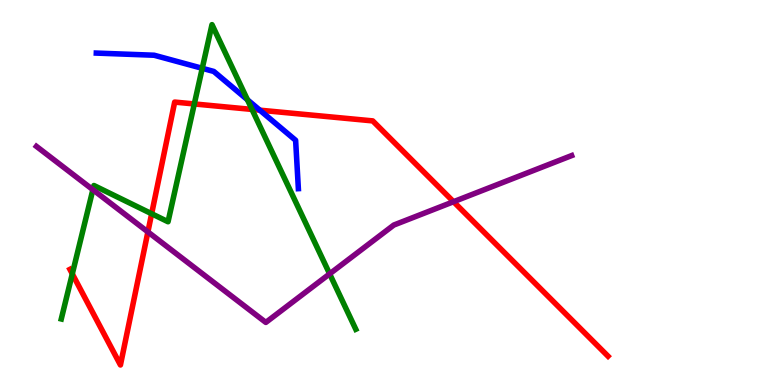[{'lines': ['blue', 'red'], 'intersections': [{'x': 3.35, 'y': 7.14}]}, {'lines': ['green', 'red'], 'intersections': [{'x': 0.933, 'y': 2.89}, {'x': 1.96, 'y': 4.45}, {'x': 2.51, 'y': 7.3}, {'x': 3.25, 'y': 7.16}]}, {'lines': ['purple', 'red'], 'intersections': [{'x': 1.91, 'y': 3.98}, {'x': 5.85, 'y': 4.76}]}, {'lines': ['blue', 'green'], 'intersections': [{'x': 2.61, 'y': 8.23}, {'x': 3.19, 'y': 7.41}]}, {'lines': ['blue', 'purple'], 'intersections': []}, {'lines': ['green', 'purple'], 'intersections': [{'x': 1.2, 'y': 5.07}, {'x': 4.25, 'y': 2.89}]}]